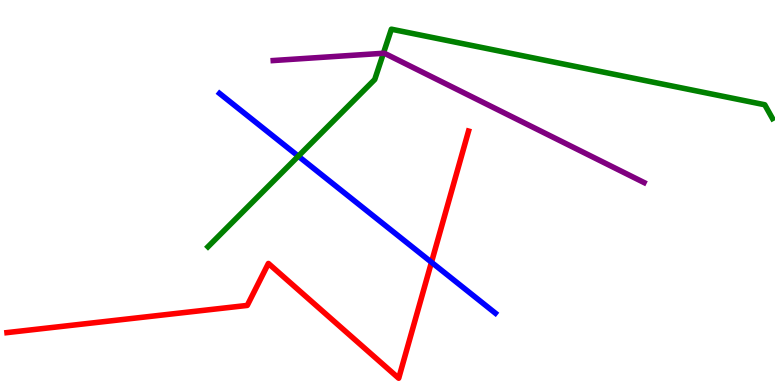[{'lines': ['blue', 'red'], 'intersections': [{'x': 5.57, 'y': 3.19}]}, {'lines': ['green', 'red'], 'intersections': []}, {'lines': ['purple', 'red'], 'intersections': []}, {'lines': ['blue', 'green'], 'intersections': [{'x': 3.85, 'y': 5.94}]}, {'lines': ['blue', 'purple'], 'intersections': []}, {'lines': ['green', 'purple'], 'intersections': [{'x': 4.95, 'y': 8.62}]}]